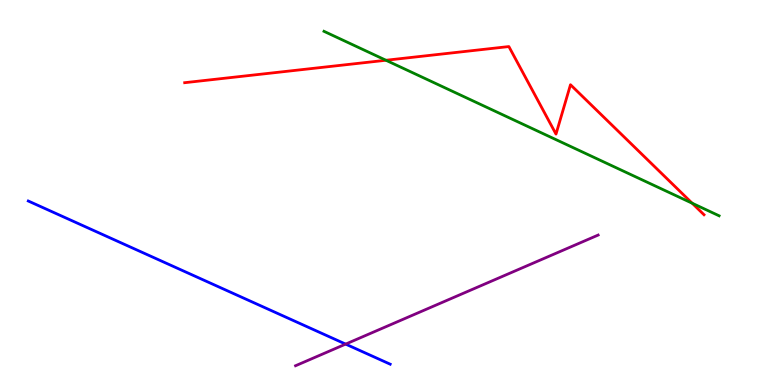[{'lines': ['blue', 'red'], 'intersections': []}, {'lines': ['green', 'red'], 'intersections': [{'x': 4.98, 'y': 8.43}, {'x': 8.93, 'y': 4.72}]}, {'lines': ['purple', 'red'], 'intersections': []}, {'lines': ['blue', 'green'], 'intersections': []}, {'lines': ['blue', 'purple'], 'intersections': [{'x': 4.46, 'y': 1.06}]}, {'lines': ['green', 'purple'], 'intersections': []}]